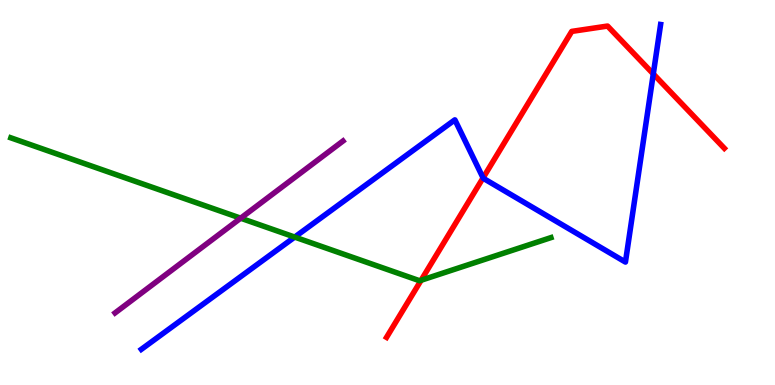[{'lines': ['blue', 'red'], 'intersections': [{'x': 6.23, 'y': 5.38}, {'x': 8.43, 'y': 8.08}]}, {'lines': ['green', 'red'], 'intersections': [{'x': 5.43, 'y': 2.72}]}, {'lines': ['purple', 'red'], 'intersections': []}, {'lines': ['blue', 'green'], 'intersections': [{'x': 3.8, 'y': 3.84}]}, {'lines': ['blue', 'purple'], 'intersections': []}, {'lines': ['green', 'purple'], 'intersections': [{'x': 3.11, 'y': 4.33}]}]